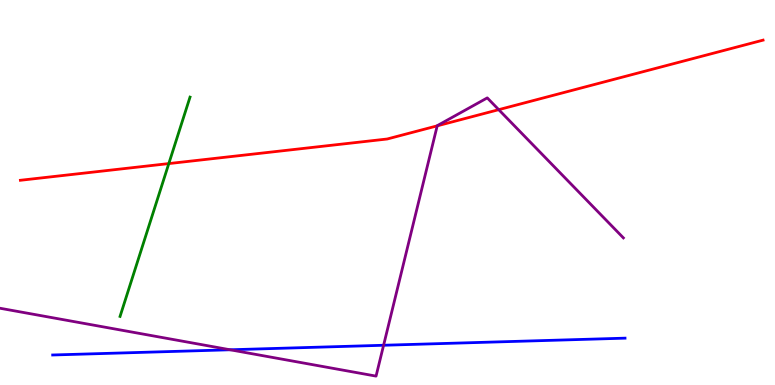[{'lines': ['blue', 'red'], 'intersections': []}, {'lines': ['green', 'red'], 'intersections': [{'x': 2.18, 'y': 5.75}]}, {'lines': ['purple', 'red'], 'intersections': [{'x': 5.64, 'y': 6.73}, {'x': 6.44, 'y': 7.15}]}, {'lines': ['blue', 'green'], 'intersections': []}, {'lines': ['blue', 'purple'], 'intersections': [{'x': 2.97, 'y': 0.915}, {'x': 4.95, 'y': 1.03}]}, {'lines': ['green', 'purple'], 'intersections': []}]